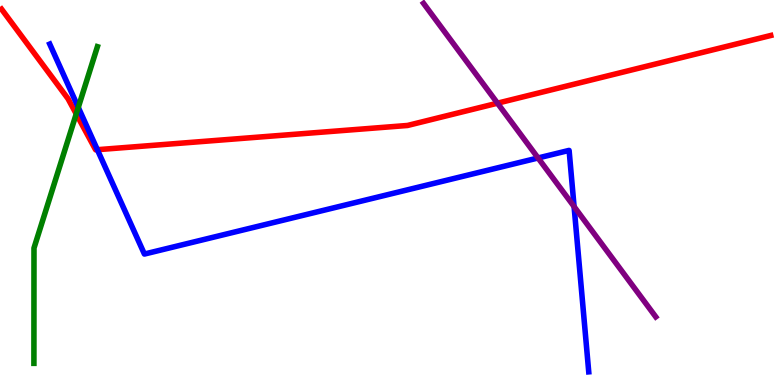[{'lines': ['blue', 'red'], 'intersections': [{'x': 1.26, 'y': 6.11}]}, {'lines': ['green', 'red'], 'intersections': [{'x': 0.984, 'y': 7.04}]}, {'lines': ['purple', 'red'], 'intersections': [{'x': 6.42, 'y': 7.32}]}, {'lines': ['blue', 'green'], 'intersections': [{'x': 1.01, 'y': 7.21}]}, {'lines': ['blue', 'purple'], 'intersections': [{'x': 6.94, 'y': 5.9}, {'x': 7.41, 'y': 4.63}]}, {'lines': ['green', 'purple'], 'intersections': []}]